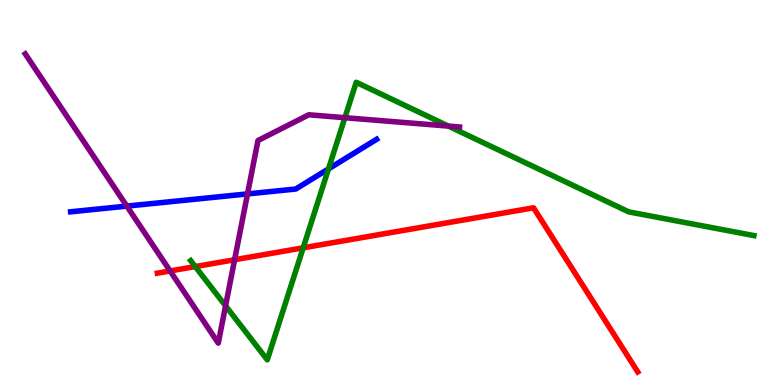[{'lines': ['blue', 'red'], 'intersections': []}, {'lines': ['green', 'red'], 'intersections': [{'x': 2.52, 'y': 3.08}, {'x': 3.91, 'y': 3.56}]}, {'lines': ['purple', 'red'], 'intersections': [{'x': 2.19, 'y': 2.96}, {'x': 3.03, 'y': 3.25}]}, {'lines': ['blue', 'green'], 'intersections': [{'x': 4.24, 'y': 5.61}]}, {'lines': ['blue', 'purple'], 'intersections': [{'x': 1.64, 'y': 4.65}, {'x': 3.19, 'y': 4.96}]}, {'lines': ['green', 'purple'], 'intersections': [{'x': 2.91, 'y': 2.06}, {'x': 4.45, 'y': 6.94}, {'x': 5.79, 'y': 6.72}]}]